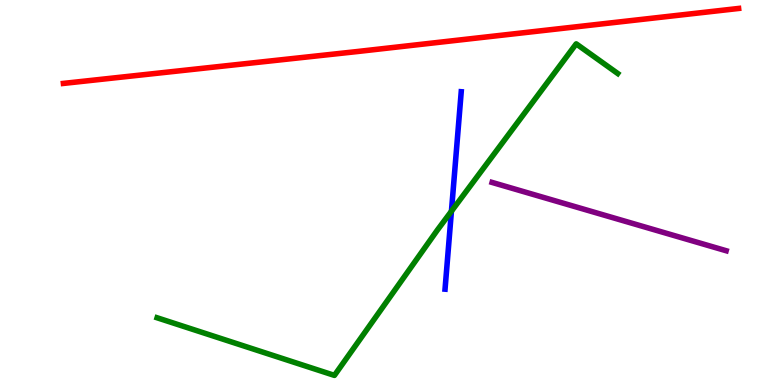[{'lines': ['blue', 'red'], 'intersections': []}, {'lines': ['green', 'red'], 'intersections': []}, {'lines': ['purple', 'red'], 'intersections': []}, {'lines': ['blue', 'green'], 'intersections': [{'x': 5.82, 'y': 4.51}]}, {'lines': ['blue', 'purple'], 'intersections': []}, {'lines': ['green', 'purple'], 'intersections': []}]